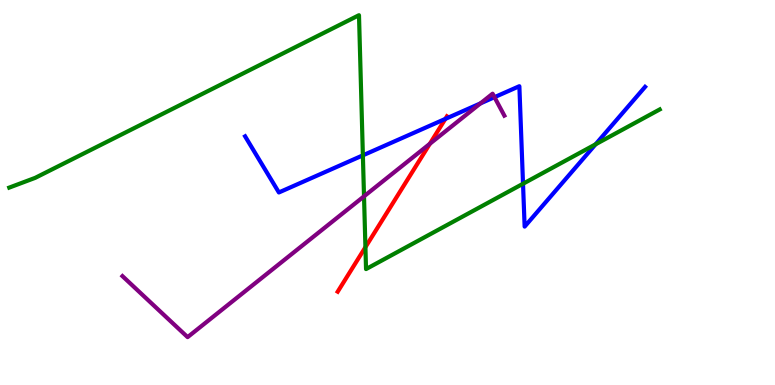[{'lines': ['blue', 'red'], 'intersections': [{'x': 5.75, 'y': 6.91}]}, {'lines': ['green', 'red'], 'intersections': [{'x': 4.72, 'y': 3.58}]}, {'lines': ['purple', 'red'], 'intersections': [{'x': 5.55, 'y': 6.27}]}, {'lines': ['blue', 'green'], 'intersections': [{'x': 4.68, 'y': 5.97}, {'x': 6.75, 'y': 5.23}, {'x': 7.68, 'y': 6.25}]}, {'lines': ['blue', 'purple'], 'intersections': [{'x': 6.2, 'y': 7.31}, {'x': 6.38, 'y': 7.48}]}, {'lines': ['green', 'purple'], 'intersections': [{'x': 4.7, 'y': 4.9}]}]